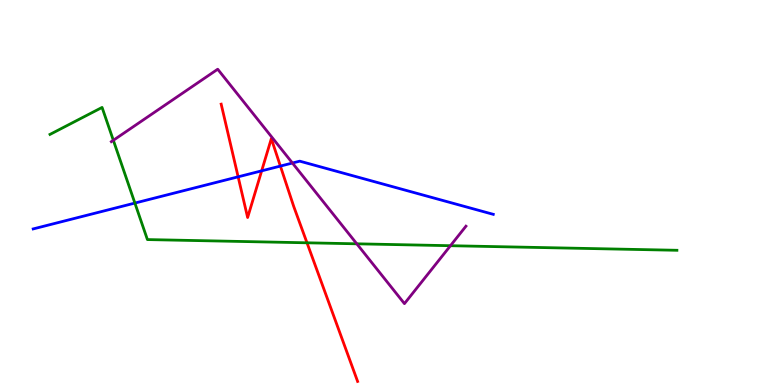[{'lines': ['blue', 'red'], 'intersections': [{'x': 3.07, 'y': 5.41}, {'x': 3.38, 'y': 5.56}, {'x': 3.62, 'y': 5.69}]}, {'lines': ['green', 'red'], 'intersections': [{'x': 3.96, 'y': 3.69}]}, {'lines': ['purple', 'red'], 'intersections': []}, {'lines': ['blue', 'green'], 'intersections': [{'x': 1.74, 'y': 4.73}]}, {'lines': ['blue', 'purple'], 'intersections': [{'x': 3.77, 'y': 5.77}]}, {'lines': ['green', 'purple'], 'intersections': [{'x': 1.46, 'y': 6.36}, {'x': 4.6, 'y': 3.67}, {'x': 5.81, 'y': 3.62}]}]